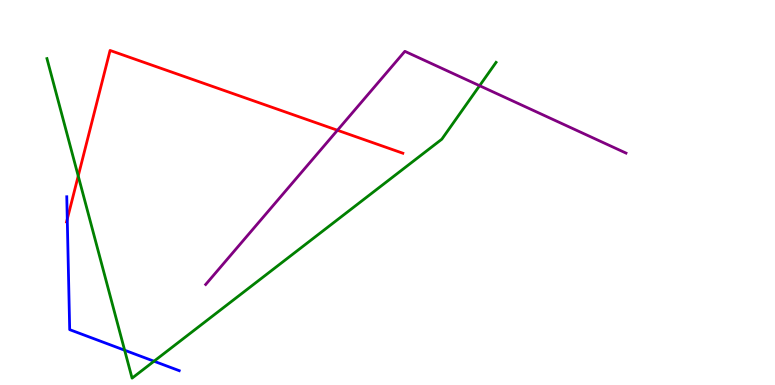[{'lines': ['blue', 'red'], 'intersections': [{'x': 0.868, 'y': 4.31}]}, {'lines': ['green', 'red'], 'intersections': [{'x': 1.01, 'y': 5.43}]}, {'lines': ['purple', 'red'], 'intersections': [{'x': 4.35, 'y': 6.62}]}, {'lines': ['blue', 'green'], 'intersections': [{'x': 1.61, 'y': 0.903}, {'x': 1.99, 'y': 0.618}]}, {'lines': ['blue', 'purple'], 'intersections': []}, {'lines': ['green', 'purple'], 'intersections': [{'x': 6.19, 'y': 7.77}]}]